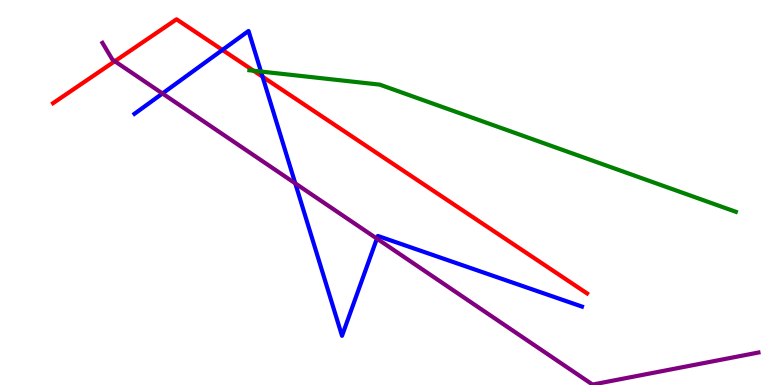[{'lines': ['blue', 'red'], 'intersections': [{'x': 2.87, 'y': 8.7}, {'x': 3.39, 'y': 8.01}]}, {'lines': ['green', 'red'], 'intersections': [{'x': 3.27, 'y': 8.16}]}, {'lines': ['purple', 'red'], 'intersections': [{'x': 1.48, 'y': 8.41}]}, {'lines': ['blue', 'green'], 'intersections': [{'x': 3.37, 'y': 8.14}]}, {'lines': ['blue', 'purple'], 'intersections': [{'x': 2.1, 'y': 7.57}, {'x': 3.81, 'y': 5.24}, {'x': 4.86, 'y': 3.8}]}, {'lines': ['green', 'purple'], 'intersections': []}]